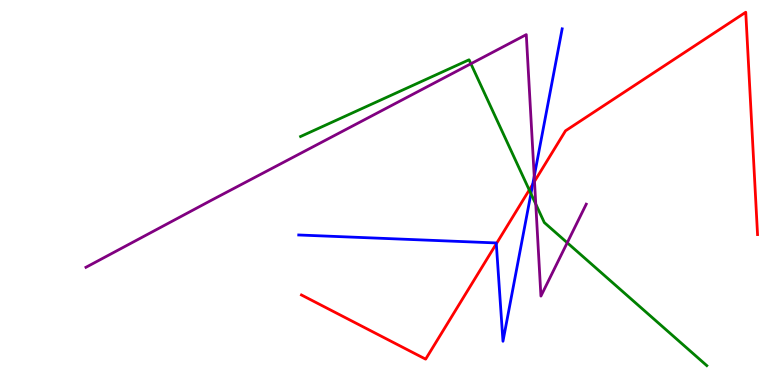[{'lines': ['blue', 'red'], 'intersections': [{'x': 6.4, 'y': 3.67}, {'x': 6.87, 'y': 5.21}]}, {'lines': ['green', 'red'], 'intersections': [{'x': 6.83, 'y': 5.07}]}, {'lines': ['purple', 'red'], 'intersections': [{'x': 6.9, 'y': 5.29}]}, {'lines': ['blue', 'green'], 'intersections': [{'x': 6.85, 'y': 4.97}]}, {'lines': ['blue', 'purple'], 'intersections': [{'x': 6.89, 'y': 5.42}]}, {'lines': ['green', 'purple'], 'intersections': [{'x': 6.08, 'y': 8.34}, {'x': 6.91, 'y': 4.7}, {'x': 7.32, 'y': 3.7}]}]